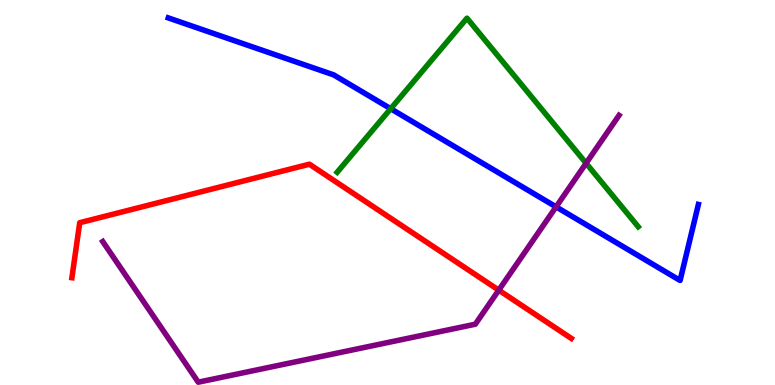[{'lines': ['blue', 'red'], 'intersections': []}, {'lines': ['green', 'red'], 'intersections': []}, {'lines': ['purple', 'red'], 'intersections': [{'x': 6.44, 'y': 2.46}]}, {'lines': ['blue', 'green'], 'intersections': [{'x': 5.04, 'y': 7.18}]}, {'lines': ['blue', 'purple'], 'intersections': [{'x': 7.18, 'y': 4.63}]}, {'lines': ['green', 'purple'], 'intersections': [{'x': 7.56, 'y': 5.76}]}]